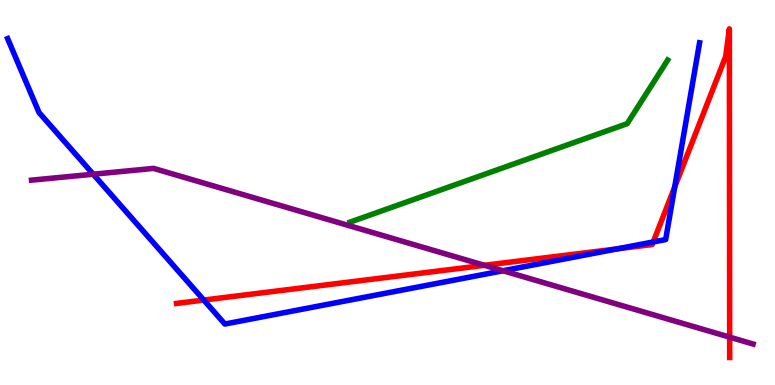[{'lines': ['blue', 'red'], 'intersections': [{'x': 2.63, 'y': 2.21}, {'x': 7.96, 'y': 3.54}, {'x': 8.43, 'y': 3.72}, {'x': 8.71, 'y': 5.14}]}, {'lines': ['green', 'red'], 'intersections': []}, {'lines': ['purple', 'red'], 'intersections': [{'x': 6.25, 'y': 3.11}, {'x': 9.42, 'y': 1.24}]}, {'lines': ['blue', 'green'], 'intersections': []}, {'lines': ['blue', 'purple'], 'intersections': [{'x': 1.2, 'y': 5.47}, {'x': 6.49, 'y': 2.97}]}, {'lines': ['green', 'purple'], 'intersections': []}]